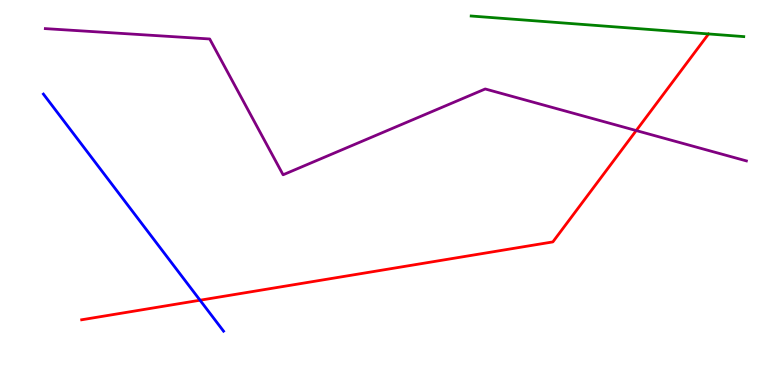[{'lines': ['blue', 'red'], 'intersections': [{'x': 2.58, 'y': 2.2}]}, {'lines': ['green', 'red'], 'intersections': []}, {'lines': ['purple', 'red'], 'intersections': [{'x': 8.21, 'y': 6.61}]}, {'lines': ['blue', 'green'], 'intersections': []}, {'lines': ['blue', 'purple'], 'intersections': []}, {'lines': ['green', 'purple'], 'intersections': []}]